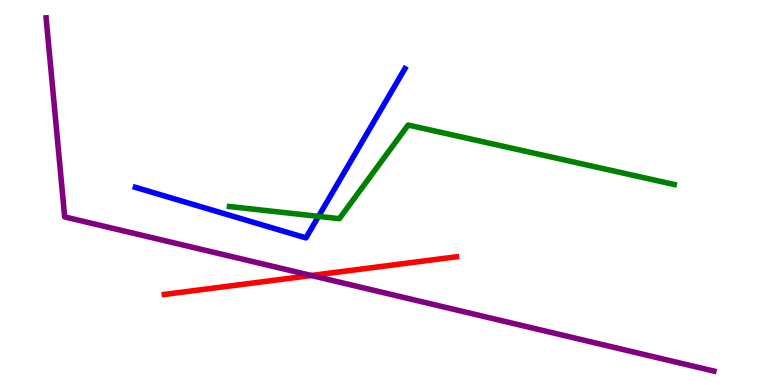[{'lines': ['blue', 'red'], 'intersections': []}, {'lines': ['green', 'red'], 'intersections': []}, {'lines': ['purple', 'red'], 'intersections': [{'x': 4.02, 'y': 2.84}]}, {'lines': ['blue', 'green'], 'intersections': [{'x': 4.11, 'y': 4.38}]}, {'lines': ['blue', 'purple'], 'intersections': []}, {'lines': ['green', 'purple'], 'intersections': []}]